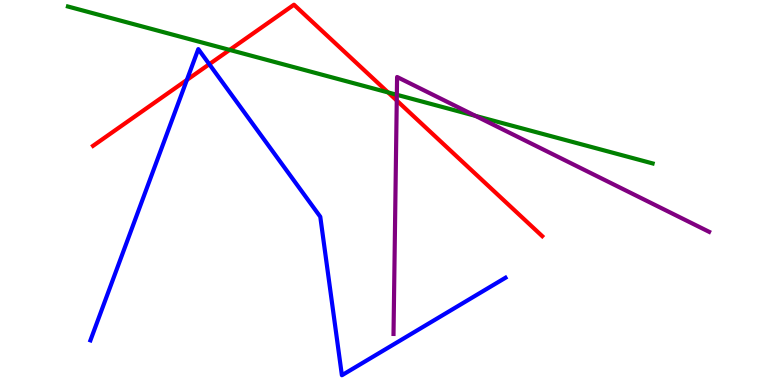[{'lines': ['blue', 'red'], 'intersections': [{'x': 2.41, 'y': 7.92}, {'x': 2.7, 'y': 8.33}]}, {'lines': ['green', 'red'], 'intersections': [{'x': 2.96, 'y': 8.7}, {'x': 5.01, 'y': 7.6}]}, {'lines': ['purple', 'red'], 'intersections': [{'x': 5.12, 'y': 7.39}]}, {'lines': ['blue', 'green'], 'intersections': []}, {'lines': ['blue', 'purple'], 'intersections': []}, {'lines': ['green', 'purple'], 'intersections': [{'x': 5.12, 'y': 7.54}, {'x': 6.14, 'y': 6.99}]}]